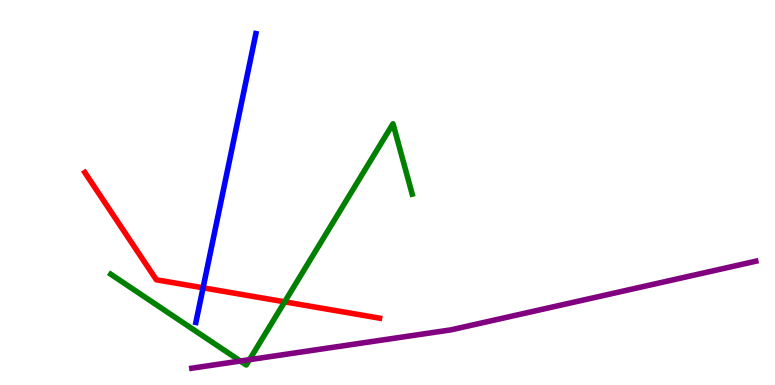[{'lines': ['blue', 'red'], 'intersections': [{'x': 2.62, 'y': 2.52}]}, {'lines': ['green', 'red'], 'intersections': [{'x': 3.67, 'y': 2.16}]}, {'lines': ['purple', 'red'], 'intersections': []}, {'lines': ['blue', 'green'], 'intersections': []}, {'lines': ['blue', 'purple'], 'intersections': []}, {'lines': ['green', 'purple'], 'intersections': [{'x': 3.1, 'y': 0.623}, {'x': 3.22, 'y': 0.658}]}]